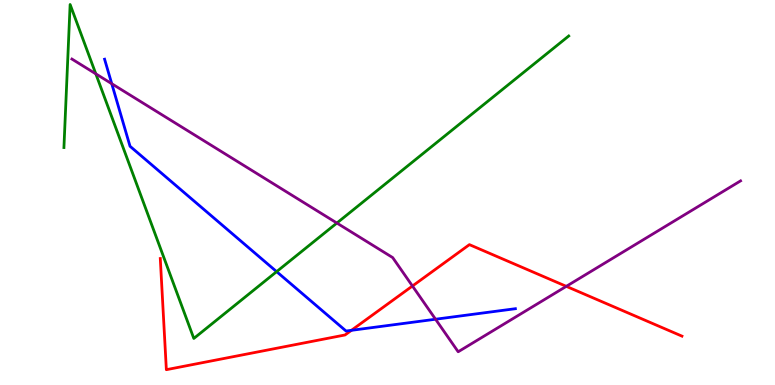[{'lines': ['blue', 'red'], 'intersections': [{'x': 4.53, 'y': 1.42}]}, {'lines': ['green', 'red'], 'intersections': []}, {'lines': ['purple', 'red'], 'intersections': [{'x': 5.32, 'y': 2.57}, {'x': 7.31, 'y': 2.56}]}, {'lines': ['blue', 'green'], 'intersections': [{'x': 3.57, 'y': 2.94}]}, {'lines': ['blue', 'purple'], 'intersections': [{'x': 1.44, 'y': 7.83}, {'x': 5.62, 'y': 1.71}]}, {'lines': ['green', 'purple'], 'intersections': [{'x': 1.24, 'y': 8.08}, {'x': 4.35, 'y': 4.21}]}]